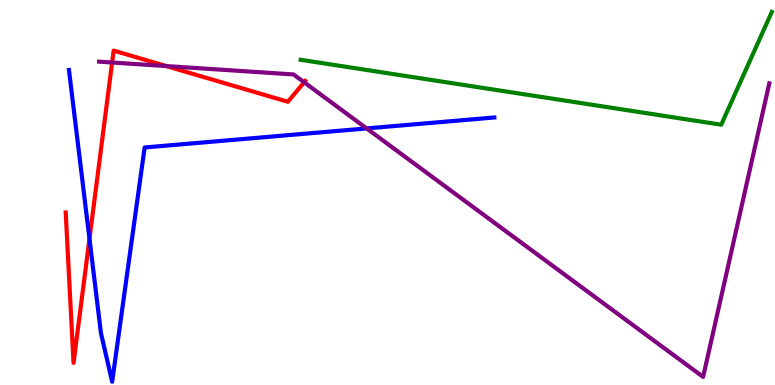[{'lines': ['blue', 'red'], 'intersections': [{'x': 1.15, 'y': 3.8}]}, {'lines': ['green', 'red'], 'intersections': []}, {'lines': ['purple', 'red'], 'intersections': [{'x': 1.45, 'y': 8.38}, {'x': 2.15, 'y': 8.28}, {'x': 3.92, 'y': 7.86}]}, {'lines': ['blue', 'green'], 'intersections': []}, {'lines': ['blue', 'purple'], 'intersections': [{'x': 4.73, 'y': 6.66}]}, {'lines': ['green', 'purple'], 'intersections': []}]